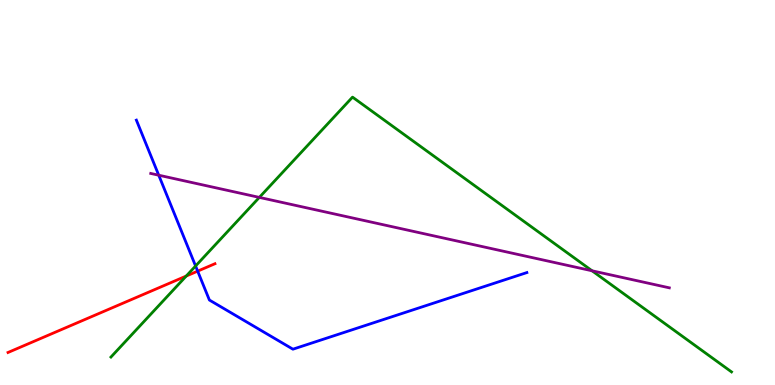[{'lines': ['blue', 'red'], 'intersections': [{'x': 2.55, 'y': 2.96}]}, {'lines': ['green', 'red'], 'intersections': [{'x': 2.4, 'y': 2.83}]}, {'lines': ['purple', 'red'], 'intersections': []}, {'lines': ['blue', 'green'], 'intersections': [{'x': 2.52, 'y': 3.09}]}, {'lines': ['blue', 'purple'], 'intersections': [{'x': 2.05, 'y': 5.45}]}, {'lines': ['green', 'purple'], 'intersections': [{'x': 3.35, 'y': 4.87}, {'x': 7.64, 'y': 2.97}]}]